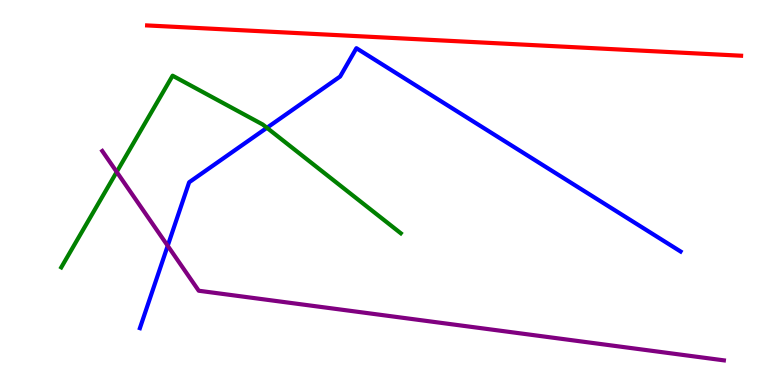[{'lines': ['blue', 'red'], 'intersections': []}, {'lines': ['green', 'red'], 'intersections': []}, {'lines': ['purple', 'red'], 'intersections': []}, {'lines': ['blue', 'green'], 'intersections': [{'x': 3.44, 'y': 6.68}]}, {'lines': ['blue', 'purple'], 'intersections': [{'x': 2.16, 'y': 3.62}]}, {'lines': ['green', 'purple'], 'intersections': [{'x': 1.51, 'y': 5.53}]}]